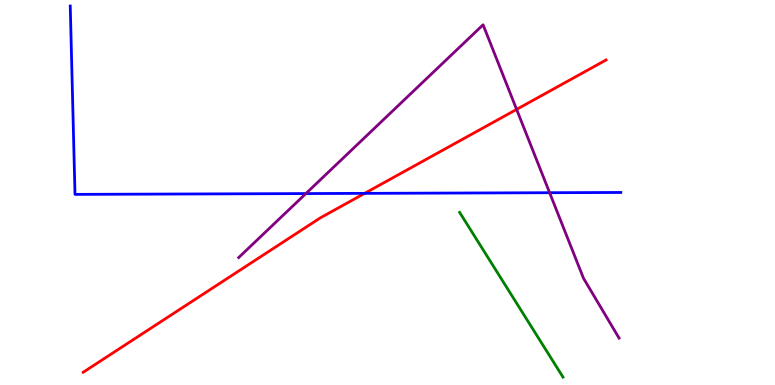[{'lines': ['blue', 'red'], 'intersections': [{'x': 4.71, 'y': 4.98}]}, {'lines': ['green', 'red'], 'intersections': []}, {'lines': ['purple', 'red'], 'intersections': [{'x': 6.67, 'y': 7.16}]}, {'lines': ['blue', 'green'], 'intersections': []}, {'lines': ['blue', 'purple'], 'intersections': [{'x': 3.95, 'y': 4.97}, {'x': 7.09, 'y': 4.99}]}, {'lines': ['green', 'purple'], 'intersections': []}]